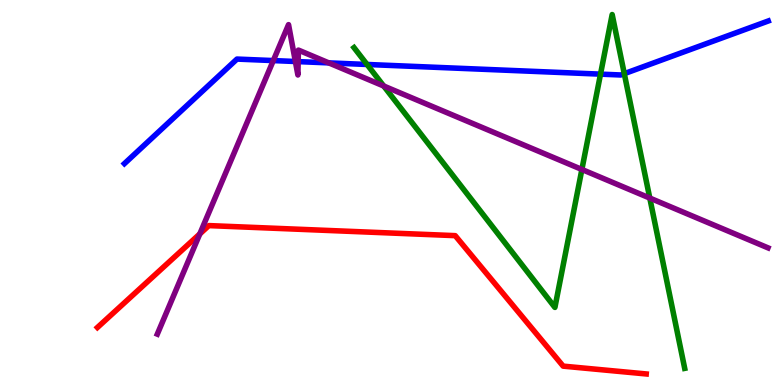[{'lines': ['blue', 'red'], 'intersections': []}, {'lines': ['green', 'red'], 'intersections': []}, {'lines': ['purple', 'red'], 'intersections': [{'x': 2.58, 'y': 3.92}]}, {'lines': ['blue', 'green'], 'intersections': [{'x': 4.74, 'y': 8.33}, {'x': 7.75, 'y': 8.07}, {'x': 8.06, 'y': 8.09}]}, {'lines': ['blue', 'purple'], 'intersections': [{'x': 3.53, 'y': 8.43}, {'x': 3.81, 'y': 8.4}, {'x': 3.85, 'y': 8.4}, {'x': 4.24, 'y': 8.37}]}, {'lines': ['green', 'purple'], 'intersections': [{'x': 4.95, 'y': 7.77}, {'x': 7.51, 'y': 5.6}, {'x': 8.38, 'y': 4.86}]}]